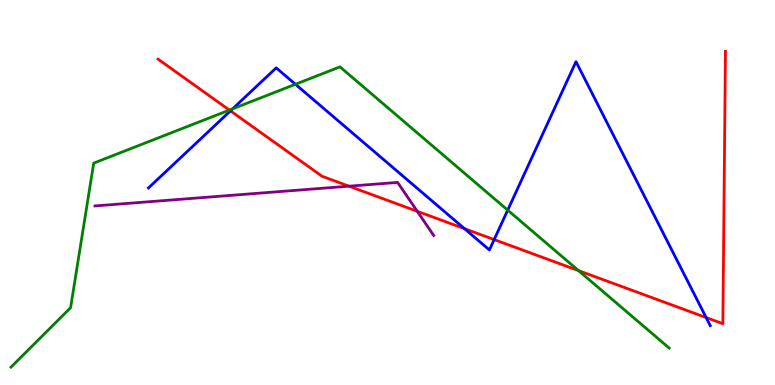[{'lines': ['blue', 'red'], 'intersections': [{'x': 2.97, 'y': 7.12}, {'x': 5.99, 'y': 4.06}, {'x': 6.38, 'y': 3.78}, {'x': 9.11, 'y': 1.75}]}, {'lines': ['green', 'red'], 'intersections': [{'x': 2.96, 'y': 7.14}, {'x': 7.46, 'y': 2.97}]}, {'lines': ['purple', 'red'], 'intersections': [{'x': 4.5, 'y': 5.16}, {'x': 5.38, 'y': 4.51}]}, {'lines': ['blue', 'green'], 'intersections': [{'x': 3.0, 'y': 7.17}, {'x': 3.81, 'y': 7.81}, {'x': 6.55, 'y': 4.54}]}, {'lines': ['blue', 'purple'], 'intersections': []}, {'lines': ['green', 'purple'], 'intersections': []}]